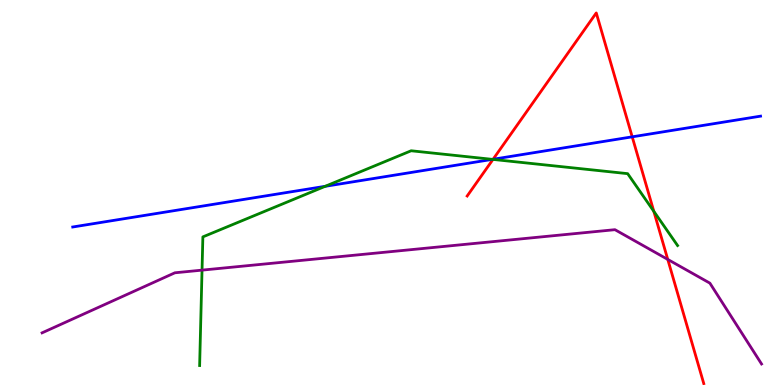[{'lines': ['blue', 'red'], 'intersections': [{'x': 6.36, 'y': 5.86}, {'x': 8.16, 'y': 6.45}]}, {'lines': ['green', 'red'], 'intersections': [{'x': 6.36, 'y': 5.86}, {'x': 8.44, 'y': 4.51}]}, {'lines': ['purple', 'red'], 'intersections': [{'x': 8.62, 'y': 3.26}]}, {'lines': ['blue', 'green'], 'intersections': [{'x': 4.2, 'y': 5.16}, {'x': 6.35, 'y': 5.86}]}, {'lines': ['blue', 'purple'], 'intersections': []}, {'lines': ['green', 'purple'], 'intersections': [{'x': 2.61, 'y': 2.98}]}]